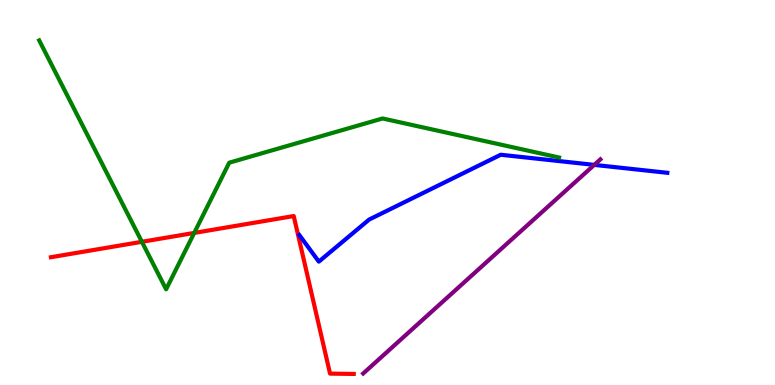[{'lines': ['blue', 'red'], 'intersections': []}, {'lines': ['green', 'red'], 'intersections': [{'x': 1.83, 'y': 3.72}, {'x': 2.51, 'y': 3.95}]}, {'lines': ['purple', 'red'], 'intersections': []}, {'lines': ['blue', 'green'], 'intersections': []}, {'lines': ['blue', 'purple'], 'intersections': [{'x': 7.67, 'y': 5.72}]}, {'lines': ['green', 'purple'], 'intersections': []}]